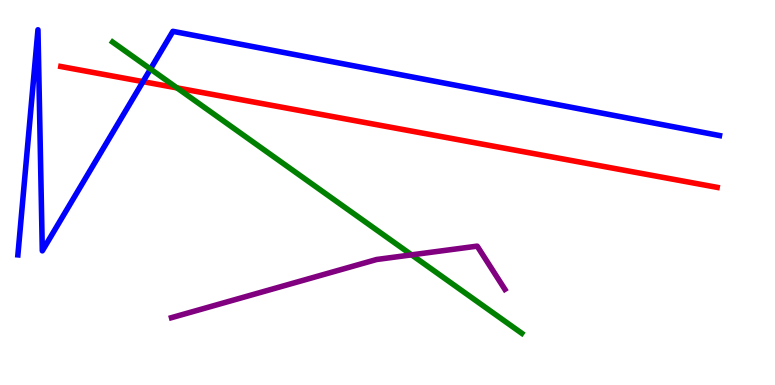[{'lines': ['blue', 'red'], 'intersections': [{'x': 1.84, 'y': 7.88}]}, {'lines': ['green', 'red'], 'intersections': [{'x': 2.28, 'y': 7.72}]}, {'lines': ['purple', 'red'], 'intersections': []}, {'lines': ['blue', 'green'], 'intersections': [{'x': 1.94, 'y': 8.21}]}, {'lines': ['blue', 'purple'], 'intersections': []}, {'lines': ['green', 'purple'], 'intersections': [{'x': 5.31, 'y': 3.38}]}]